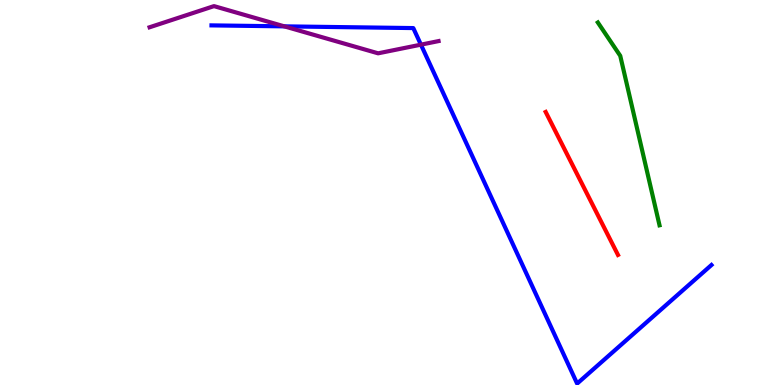[{'lines': ['blue', 'red'], 'intersections': []}, {'lines': ['green', 'red'], 'intersections': []}, {'lines': ['purple', 'red'], 'intersections': []}, {'lines': ['blue', 'green'], 'intersections': []}, {'lines': ['blue', 'purple'], 'intersections': [{'x': 3.67, 'y': 9.32}, {'x': 5.43, 'y': 8.84}]}, {'lines': ['green', 'purple'], 'intersections': []}]